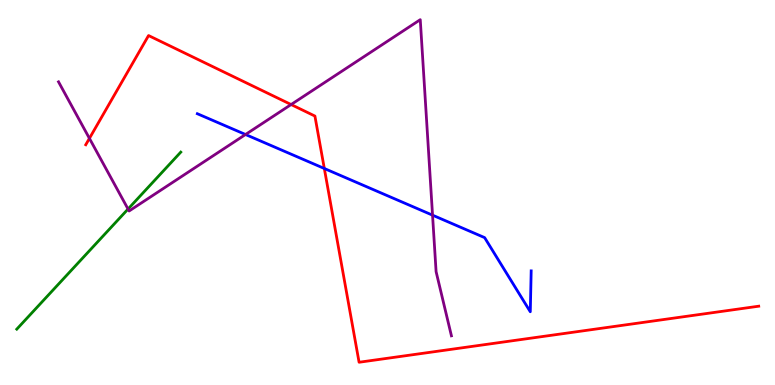[{'lines': ['blue', 'red'], 'intersections': [{'x': 4.18, 'y': 5.62}]}, {'lines': ['green', 'red'], 'intersections': []}, {'lines': ['purple', 'red'], 'intersections': [{'x': 1.15, 'y': 6.41}, {'x': 3.76, 'y': 7.28}]}, {'lines': ['blue', 'green'], 'intersections': []}, {'lines': ['blue', 'purple'], 'intersections': [{'x': 3.17, 'y': 6.51}, {'x': 5.58, 'y': 4.41}]}, {'lines': ['green', 'purple'], 'intersections': [{'x': 1.65, 'y': 4.57}]}]